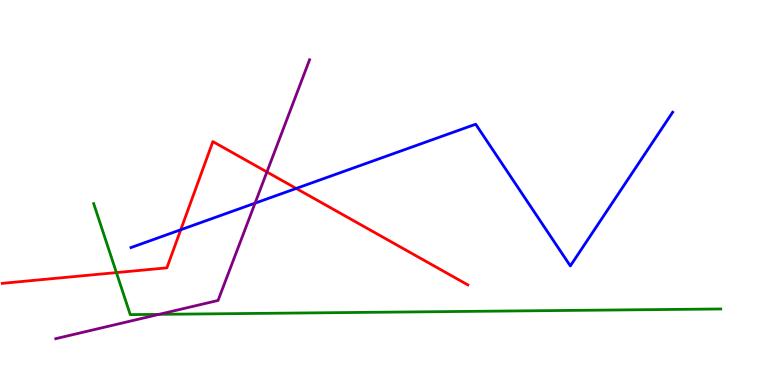[{'lines': ['blue', 'red'], 'intersections': [{'x': 2.33, 'y': 4.03}, {'x': 3.82, 'y': 5.11}]}, {'lines': ['green', 'red'], 'intersections': [{'x': 1.5, 'y': 2.92}]}, {'lines': ['purple', 'red'], 'intersections': [{'x': 3.44, 'y': 5.53}]}, {'lines': ['blue', 'green'], 'intersections': []}, {'lines': ['blue', 'purple'], 'intersections': [{'x': 3.29, 'y': 4.72}]}, {'lines': ['green', 'purple'], 'intersections': [{'x': 2.05, 'y': 1.84}]}]